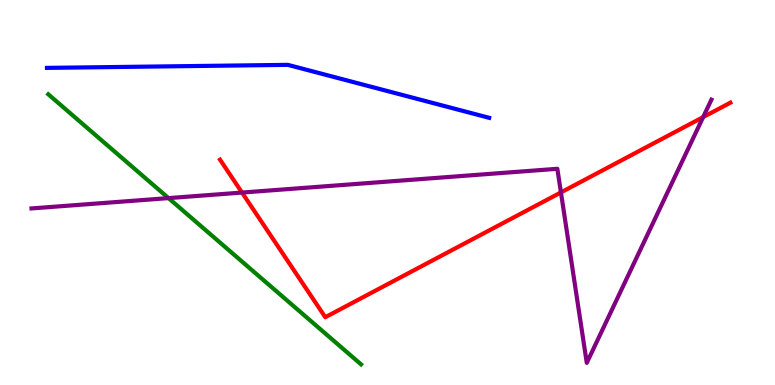[{'lines': ['blue', 'red'], 'intersections': []}, {'lines': ['green', 'red'], 'intersections': []}, {'lines': ['purple', 'red'], 'intersections': [{'x': 3.12, 'y': 5.0}, {'x': 7.24, 'y': 5.0}, {'x': 9.07, 'y': 6.96}]}, {'lines': ['blue', 'green'], 'intersections': []}, {'lines': ['blue', 'purple'], 'intersections': []}, {'lines': ['green', 'purple'], 'intersections': [{'x': 2.17, 'y': 4.85}]}]